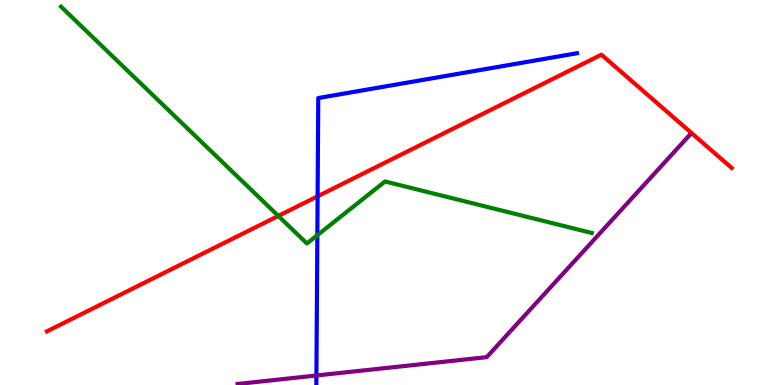[{'lines': ['blue', 'red'], 'intersections': [{'x': 4.1, 'y': 4.9}]}, {'lines': ['green', 'red'], 'intersections': [{'x': 3.59, 'y': 4.39}]}, {'lines': ['purple', 'red'], 'intersections': []}, {'lines': ['blue', 'green'], 'intersections': [{'x': 4.09, 'y': 3.89}]}, {'lines': ['blue', 'purple'], 'intersections': [{'x': 4.08, 'y': 0.247}]}, {'lines': ['green', 'purple'], 'intersections': []}]